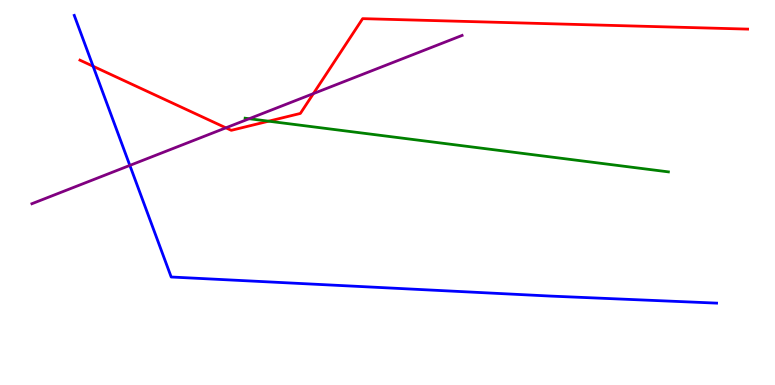[{'lines': ['blue', 'red'], 'intersections': [{'x': 1.2, 'y': 8.28}]}, {'lines': ['green', 'red'], 'intersections': [{'x': 3.47, 'y': 6.85}]}, {'lines': ['purple', 'red'], 'intersections': [{'x': 2.91, 'y': 6.68}, {'x': 4.04, 'y': 7.57}]}, {'lines': ['blue', 'green'], 'intersections': []}, {'lines': ['blue', 'purple'], 'intersections': [{'x': 1.68, 'y': 5.7}]}, {'lines': ['green', 'purple'], 'intersections': [{'x': 3.22, 'y': 6.92}]}]